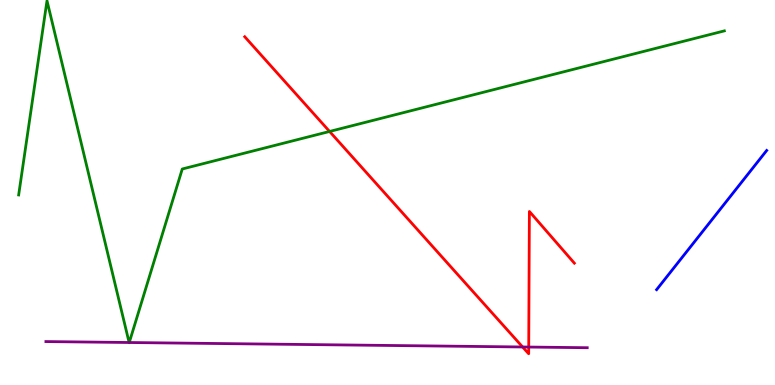[{'lines': ['blue', 'red'], 'intersections': []}, {'lines': ['green', 'red'], 'intersections': [{'x': 4.25, 'y': 6.59}]}, {'lines': ['purple', 'red'], 'intersections': [{'x': 6.74, 'y': 0.987}, {'x': 6.82, 'y': 0.986}]}, {'lines': ['blue', 'green'], 'intersections': []}, {'lines': ['blue', 'purple'], 'intersections': []}, {'lines': ['green', 'purple'], 'intersections': [{'x': 1.67, 'y': 1.1}, {'x': 1.67, 'y': 1.1}]}]